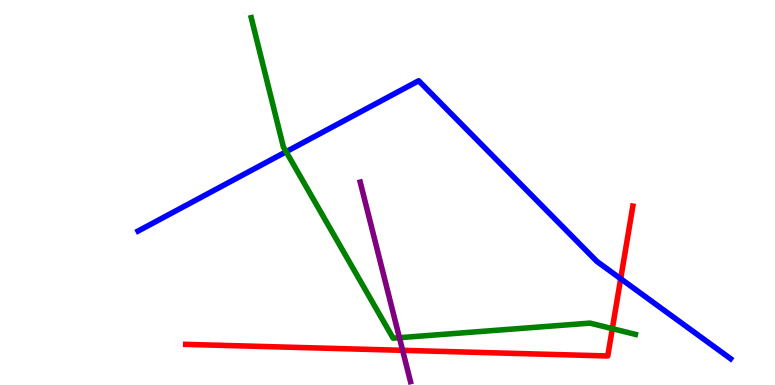[{'lines': ['blue', 'red'], 'intersections': [{'x': 8.01, 'y': 2.76}]}, {'lines': ['green', 'red'], 'intersections': [{'x': 7.9, 'y': 1.46}]}, {'lines': ['purple', 'red'], 'intersections': [{'x': 5.2, 'y': 0.901}]}, {'lines': ['blue', 'green'], 'intersections': [{'x': 3.69, 'y': 6.06}]}, {'lines': ['blue', 'purple'], 'intersections': []}, {'lines': ['green', 'purple'], 'intersections': [{'x': 5.15, 'y': 1.23}]}]